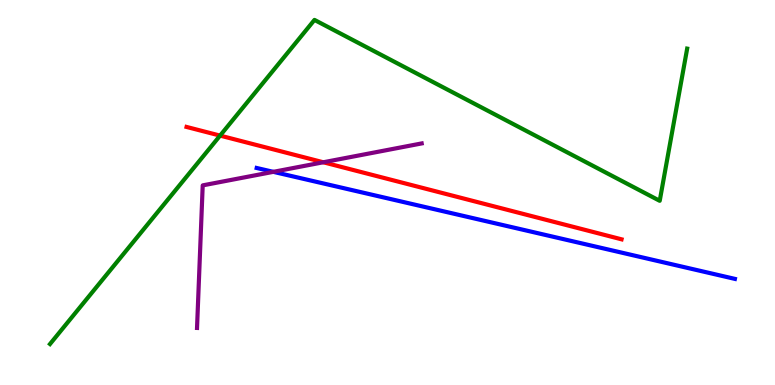[{'lines': ['blue', 'red'], 'intersections': []}, {'lines': ['green', 'red'], 'intersections': [{'x': 2.84, 'y': 6.48}]}, {'lines': ['purple', 'red'], 'intersections': [{'x': 4.17, 'y': 5.79}]}, {'lines': ['blue', 'green'], 'intersections': []}, {'lines': ['blue', 'purple'], 'intersections': [{'x': 3.53, 'y': 5.54}]}, {'lines': ['green', 'purple'], 'intersections': []}]